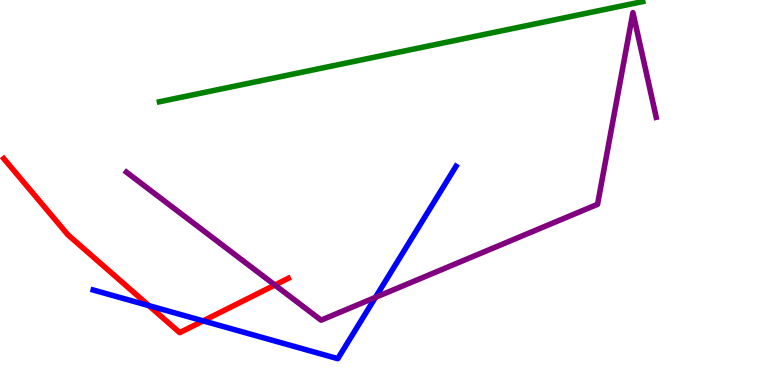[{'lines': ['blue', 'red'], 'intersections': [{'x': 1.92, 'y': 2.06}, {'x': 2.62, 'y': 1.67}]}, {'lines': ['green', 'red'], 'intersections': []}, {'lines': ['purple', 'red'], 'intersections': [{'x': 3.55, 'y': 2.6}]}, {'lines': ['blue', 'green'], 'intersections': []}, {'lines': ['blue', 'purple'], 'intersections': [{'x': 4.84, 'y': 2.28}]}, {'lines': ['green', 'purple'], 'intersections': []}]